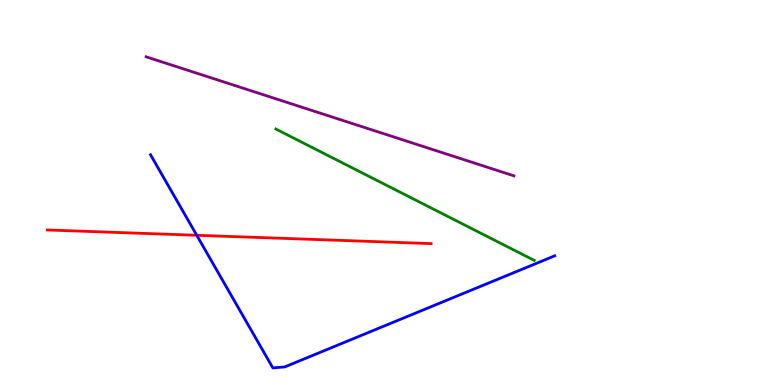[{'lines': ['blue', 'red'], 'intersections': [{'x': 2.54, 'y': 3.89}]}, {'lines': ['green', 'red'], 'intersections': []}, {'lines': ['purple', 'red'], 'intersections': []}, {'lines': ['blue', 'green'], 'intersections': []}, {'lines': ['blue', 'purple'], 'intersections': []}, {'lines': ['green', 'purple'], 'intersections': []}]